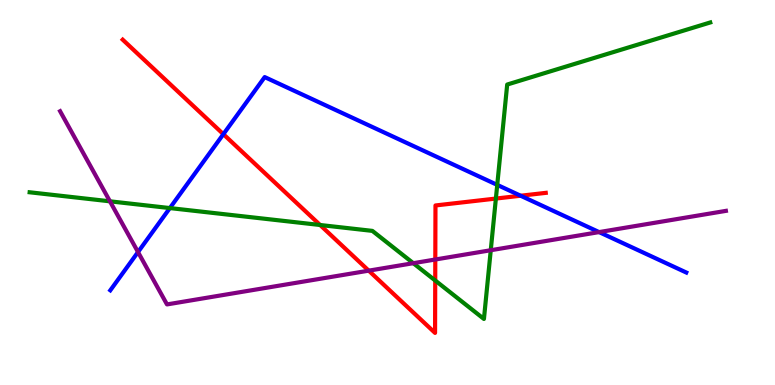[{'lines': ['blue', 'red'], 'intersections': [{'x': 2.88, 'y': 6.51}, {'x': 6.72, 'y': 4.92}]}, {'lines': ['green', 'red'], 'intersections': [{'x': 4.13, 'y': 4.16}, {'x': 5.62, 'y': 2.71}, {'x': 6.4, 'y': 4.84}]}, {'lines': ['purple', 'red'], 'intersections': [{'x': 4.76, 'y': 2.97}, {'x': 5.62, 'y': 3.26}]}, {'lines': ['blue', 'green'], 'intersections': [{'x': 2.19, 'y': 4.6}, {'x': 6.42, 'y': 5.2}]}, {'lines': ['blue', 'purple'], 'intersections': [{'x': 1.78, 'y': 3.45}, {'x': 7.73, 'y': 3.97}]}, {'lines': ['green', 'purple'], 'intersections': [{'x': 1.42, 'y': 4.77}, {'x': 5.33, 'y': 3.16}, {'x': 6.33, 'y': 3.5}]}]